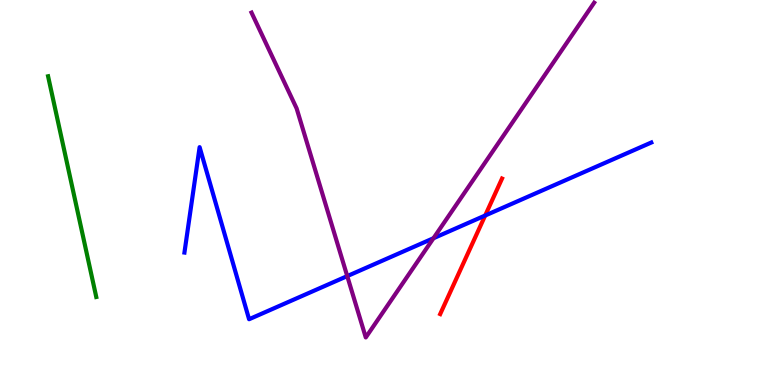[{'lines': ['blue', 'red'], 'intersections': [{'x': 6.26, 'y': 4.4}]}, {'lines': ['green', 'red'], 'intersections': []}, {'lines': ['purple', 'red'], 'intersections': []}, {'lines': ['blue', 'green'], 'intersections': []}, {'lines': ['blue', 'purple'], 'intersections': [{'x': 4.48, 'y': 2.83}, {'x': 5.59, 'y': 3.81}]}, {'lines': ['green', 'purple'], 'intersections': []}]